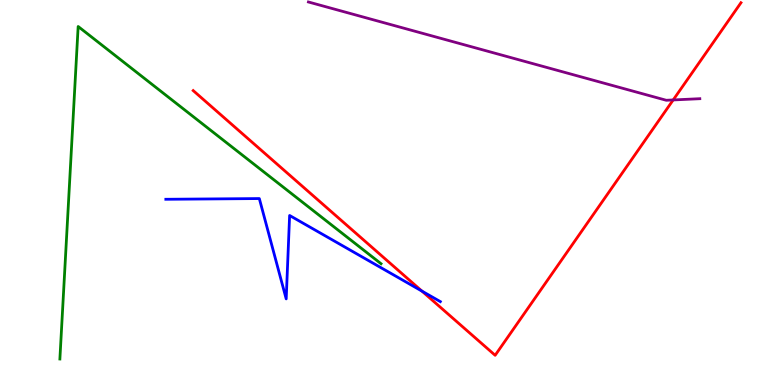[{'lines': ['blue', 'red'], 'intersections': [{'x': 5.44, 'y': 2.44}]}, {'lines': ['green', 'red'], 'intersections': []}, {'lines': ['purple', 'red'], 'intersections': [{'x': 8.69, 'y': 7.4}]}, {'lines': ['blue', 'green'], 'intersections': []}, {'lines': ['blue', 'purple'], 'intersections': []}, {'lines': ['green', 'purple'], 'intersections': []}]